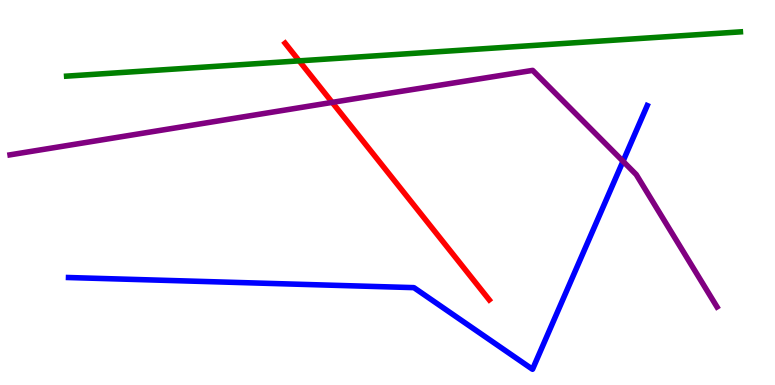[{'lines': ['blue', 'red'], 'intersections': []}, {'lines': ['green', 'red'], 'intersections': [{'x': 3.86, 'y': 8.42}]}, {'lines': ['purple', 'red'], 'intersections': [{'x': 4.29, 'y': 7.34}]}, {'lines': ['blue', 'green'], 'intersections': []}, {'lines': ['blue', 'purple'], 'intersections': [{'x': 8.04, 'y': 5.81}]}, {'lines': ['green', 'purple'], 'intersections': []}]